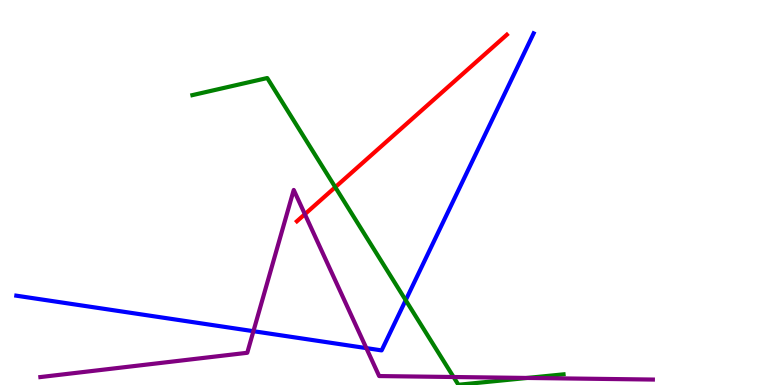[{'lines': ['blue', 'red'], 'intersections': []}, {'lines': ['green', 'red'], 'intersections': [{'x': 4.33, 'y': 5.14}]}, {'lines': ['purple', 'red'], 'intersections': [{'x': 3.93, 'y': 4.44}]}, {'lines': ['blue', 'green'], 'intersections': [{'x': 5.23, 'y': 2.2}]}, {'lines': ['blue', 'purple'], 'intersections': [{'x': 3.27, 'y': 1.4}, {'x': 4.73, 'y': 0.958}]}, {'lines': ['green', 'purple'], 'intersections': [{'x': 5.85, 'y': 0.207}, {'x': 6.8, 'y': 0.183}]}]